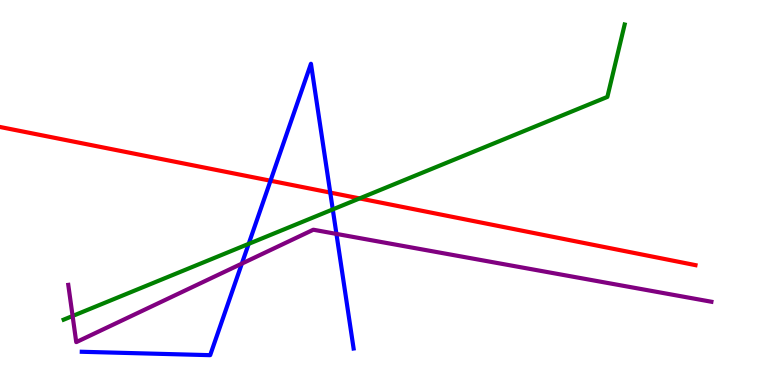[{'lines': ['blue', 'red'], 'intersections': [{'x': 3.49, 'y': 5.31}, {'x': 4.26, 'y': 5.0}]}, {'lines': ['green', 'red'], 'intersections': [{'x': 4.64, 'y': 4.85}]}, {'lines': ['purple', 'red'], 'intersections': []}, {'lines': ['blue', 'green'], 'intersections': [{'x': 3.21, 'y': 3.67}, {'x': 4.29, 'y': 4.56}]}, {'lines': ['blue', 'purple'], 'intersections': [{'x': 3.12, 'y': 3.15}, {'x': 4.34, 'y': 3.92}]}, {'lines': ['green', 'purple'], 'intersections': [{'x': 0.937, 'y': 1.79}]}]